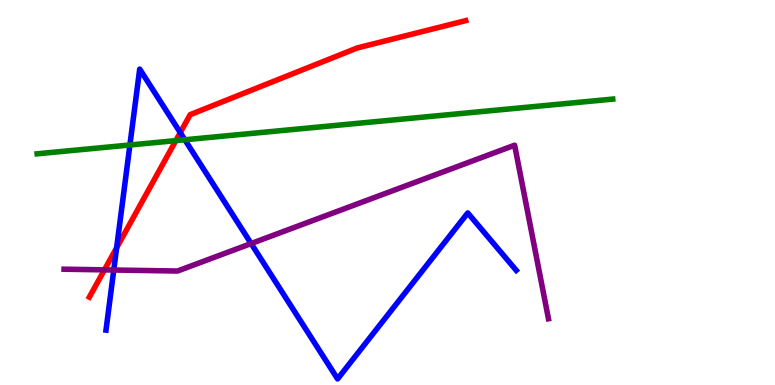[{'lines': ['blue', 'red'], 'intersections': [{'x': 1.5, 'y': 3.56}, {'x': 2.33, 'y': 6.56}]}, {'lines': ['green', 'red'], 'intersections': [{'x': 2.27, 'y': 6.35}]}, {'lines': ['purple', 'red'], 'intersections': [{'x': 1.35, 'y': 2.99}]}, {'lines': ['blue', 'green'], 'intersections': [{'x': 1.68, 'y': 6.23}, {'x': 2.39, 'y': 6.37}]}, {'lines': ['blue', 'purple'], 'intersections': [{'x': 1.47, 'y': 2.99}, {'x': 3.24, 'y': 3.67}]}, {'lines': ['green', 'purple'], 'intersections': []}]